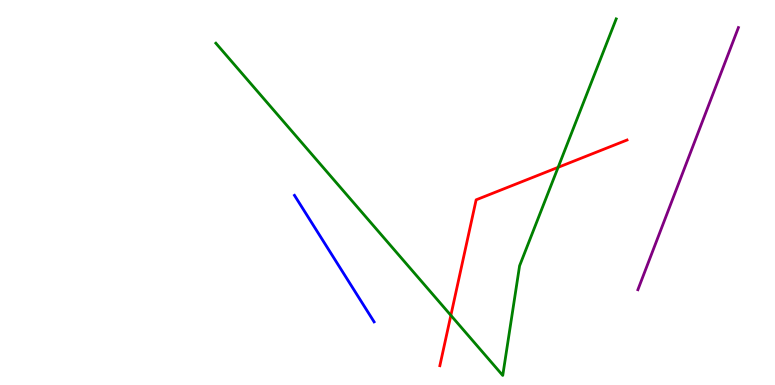[{'lines': ['blue', 'red'], 'intersections': []}, {'lines': ['green', 'red'], 'intersections': [{'x': 5.82, 'y': 1.81}, {'x': 7.2, 'y': 5.65}]}, {'lines': ['purple', 'red'], 'intersections': []}, {'lines': ['blue', 'green'], 'intersections': []}, {'lines': ['blue', 'purple'], 'intersections': []}, {'lines': ['green', 'purple'], 'intersections': []}]